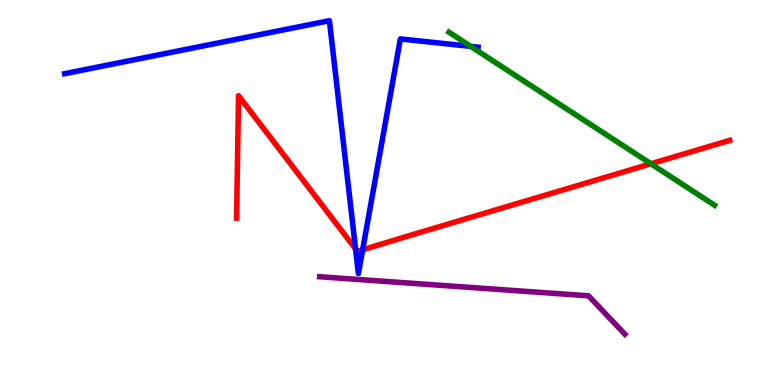[{'lines': ['blue', 'red'], 'intersections': [{'x': 4.59, 'y': 3.54}, {'x': 4.68, 'y': 3.51}]}, {'lines': ['green', 'red'], 'intersections': [{'x': 8.4, 'y': 5.75}]}, {'lines': ['purple', 'red'], 'intersections': []}, {'lines': ['blue', 'green'], 'intersections': [{'x': 6.07, 'y': 8.8}]}, {'lines': ['blue', 'purple'], 'intersections': []}, {'lines': ['green', 'purple'], 'intersections': []}]